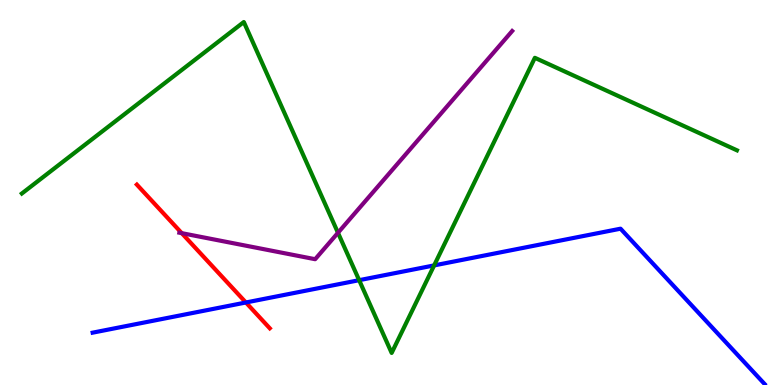[{'lines': ['blue', 'red'], 'intersections': [{'x': 3.17, 'y': 2.14}]}, {'lines': ['green', 'red'], 'intersections': []}, {'lines': ['purple', 'red'], 'intersections': [{'x': 2.35, 'y': 3.94}]}, {'lines': ['blue', 'green'], 'intersections': [{'x': 4.63, 'y': 2.72}, {'x': 5.6, 'y': 3.11}]}, {'lines': ['blue', 'purple'], 'intersections': []}, {'lines': ['green', 'purple'], 'intersections': [{'x': 4.36, 'y': 3.95}]}]